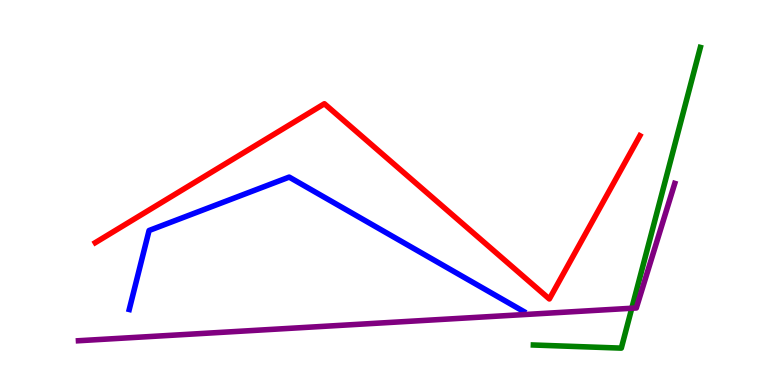[{'lines': ['blue', 'red'], 'intersections': []}, {'lines': ['green', 'red'], 'intersections': []}, {'lines': ['purple', 'red'], 'intersections': []}, {'lines': ['blue', 'green'], 'intersections': []}, {'lines': ['blue', 'purple'], 'intersections': []}, {'lines': ['green', 'purple'], 'intersections': [{'x': 8.15, 'y': 1.99}]}]